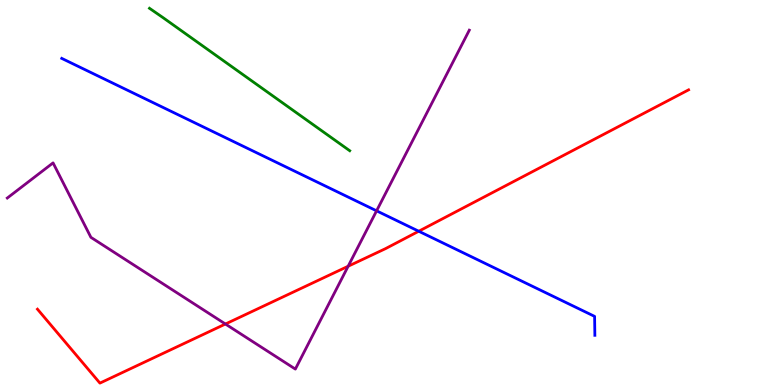[{'lines': ['blue', 'red'], 'intersections': [{'x': 5.4, 'y': 3.99}]}, {'lines': ['green', 'red'], 'intersections': []}, {'lines': ['purple', 'red'], 'intersections': [{'x': 2.91, 'y': 1.58}, {'x': 4.49, 'y': 3.08}]}, {'lines': ['blue', 'green'], 'intersections': []}, {'lines': ['blue', 'purple'], 'intersections': [{'x': 4.86, 'y': 4.52}]}, {'lines': ['green', 'purple'], 'intersections': []}]